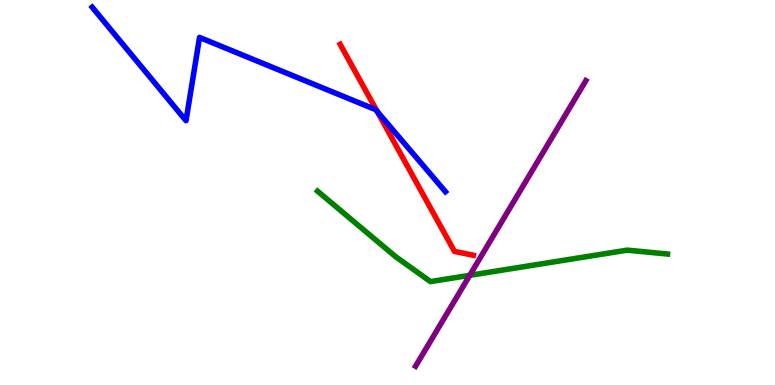[{'lines': ['blue', 'red'], 'intersections': [{'x': 4.87, 'y': 7.1}]}, {'lines': ['green', 'red'], 'intersections': []}, {'lines': ['purple', 'red'], 'intersections': []}, {'lines': ['blue', 'green'], 'intersections': []}, {'lines': ['blue', 'purple'], 'intersections': []}, {'lines': ['green', 'purple'], 'intersections': [{'x': 6.06, 'y': 2.85}]}]